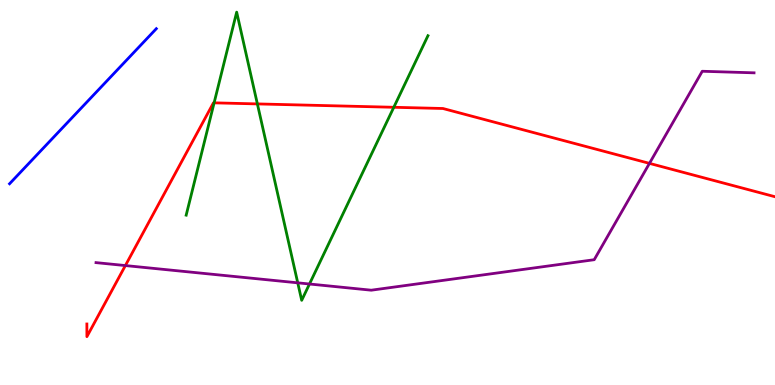[{'lines': ['blue', 'red'], 'intersections': []}, {'lines': ['green', 'red'], 'intersections': [{'x': 2.76, 'y': 7.33}, {'x': 3.32, 'y': 7.3}, {'x': 5.08, 'y': 7.21}]}, {'lines': ['purple', 'red'], 'intersections': [{'x': 1.62, 'y': 3.1}, {'x': 8.38, 'y': 5.76}]}, {'lines': ['blue', 'green'], 'intersections': []}, {'lines': ['blue', 'purple'], 'intersections': []}, {'lines': ['green', 'purple'], 'intersections': [{'x': 3.84, 'y': 2.65}, {'x': 3.99, 'y': 2.62}]}]